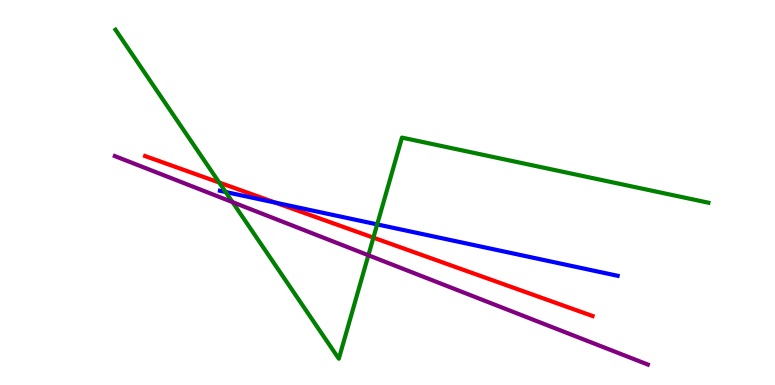[{'lines': ['blue', 'red'], 'intersections': [{'x': 3.55, 'y': 4.74}]}, {'lines': ['green', 'red'], 'intersections': [{'x': 2.83, 'y': 5.26}, {'x': 4.82, 'y': 3.83}]}, {'lines': ['purple', 'red'], 'intersections': []}, {'lines': ['blue', 'green'], 'intersections': [{'x': 2.91, 'y': 5.01}, {'x': 4.87, 'y': 4.17}]}, {'lines': ['blue', 'purple'], 'intersections': []}, {'lines': ['green', 'purple'], 'intersections': [{'x': 3.0, 'y': 4.75}, {'x': 4.75, 'y': 3.37}]}]